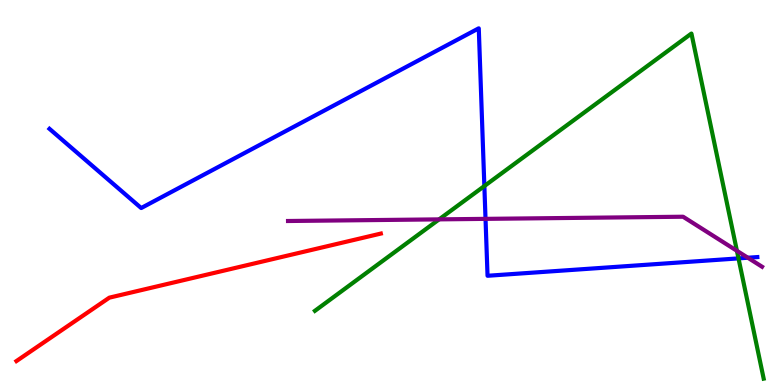[{'lines': ['blue', 'red'], 'intersections': []}, {'lines': ['green', 'red'], 'intersections': []}, {'lines': ['purple', 'red'], 'intersections': []}, {'lines': ['blue', 'green'], 'intersections': [{'x': 6.25, 'y': 5.17}, {'x': 9.53, 'y': 3.29}]}, {'lines': ['blue', 'purple'], 'intersections': [{'x': 6.26, 'y': 4.32}, {'x': 9.65, 'y': 3.31}]}, {'lines': ['green', 'purple'], 'intersections': [{'x': 5.67, 'y': 4.3}, {'x': 9.51, 'y': 3.49}]}]